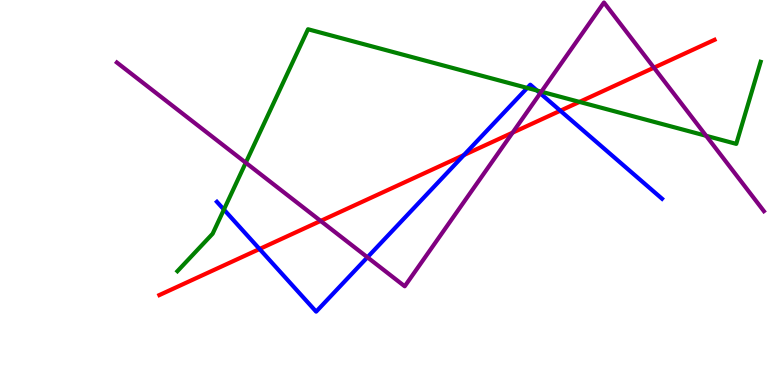[{'lines': ['blue', 'red'], 'intersections': [{'x': 3.35, 'y': 3.53}, {'x': 5.99, 'y': 5.97}, {'x': 7.23, 'y': 7.12}]}, {'lines': ['green', 'red'], 'intersections': [{'x': 7.48, 'y': 7.35}]}, {'lines': ['purple', 'red'], 'intersections': [{'x': 4.14, 'y': 4.26}, {'x': 6.61, 'y': 6.55}, {'x': 8.44, 'y': 8.24}]}, {'lines': ['blue', 'green'], 'intersections': [{'x': 2.89, 'y': 4.56}, {'x': 6.8, 'y': 7.72}, {'x': 6.93, 'y': 7.65}]}, {'lines': ['blue', 'purple'], 'intersections': [{'x': 4.74, 'y': 3.32}, {'x': 6.97, 'y': 7.58}]}, {'lines': ['green', 'purple'], 'intersections': [{'x': 3.17, 'y': 5.77}, {'x': 6.99, 'y': 7.62}, {'x': 9.11, 'y': 6.47}]}]